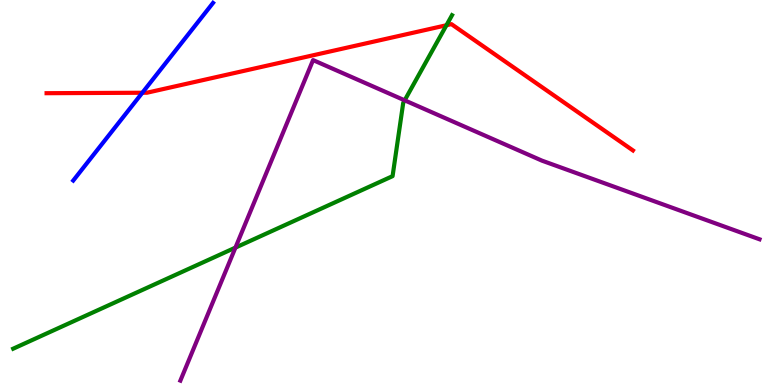[{'lines': ['blue', 'red'], 'intersections': [{'x': 1.84, 'y': 7.59}]}, {'lines': ['green', 'red'], 'intersections': [{'x': 5.76, 'y': 9.34}]}, {'lines': ['purple', 'red'], 'intersections': []}, {'lines': ['blue', 'green'], 'intersections': []}, {'lines': ['blue', 'purple'], 'intersections': []}, {'lines': ['green', 'purple'], 'intersections': [{'x': 3.04, 'y': 3.57}, {'x': 5.22, 'y': 7.39}]}]